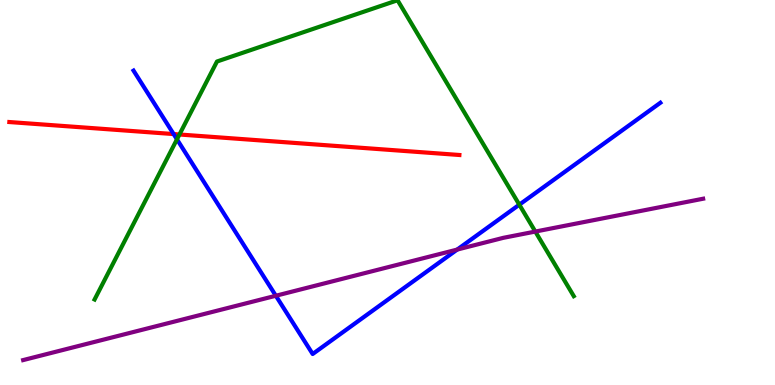[{'lines': ['blue', 'red'], 'intersections': [{'x': 2.24, 'y': 6.52}]}, {'lines': ['green', 'red'], 'intersections': [{'x': 2.32, 'y': 6.51}]}, {'lines': ['purple', 'red'], 'intersections': []}, {'lines': ['blue', 'green'], 'intersections': [{'x': 2.28, 'y': 6.38}, {'x': 6.7, 'y': 4.68}]}, {'lines': ['blue', 'purple'], 'intersections': [{'x': 3.56, 'y': 2.32}, {'x': 5.9, 'y': 3.52}]}, {'lines': ['green', 'purple'], 'intersections': [{'x': 6.91, 'y': 3.99}]}]